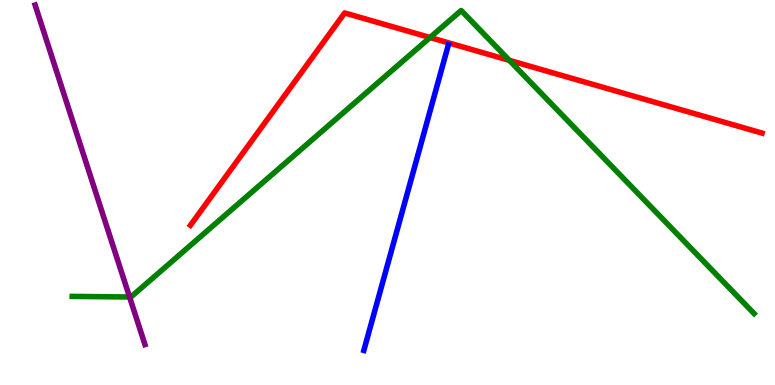[{'lines': ['blue', 'red'], 'intersections': []}, {'lines': ['green', 'red'], 'intersections': [{'x': 5.55, 'y': 9.03}, {'x': 6.57, 'y': 8.43}]}, {'lines': ['purple', 'red'], 'intersections': []}, {'lines': ['blue', 'green'], 'intersections': []}, {'lines': ['blue', 'purple'], 'intersections': []}, {'lines': ['green', 'purple'], 'intersections': [{'x': 1.67, 'y': 2.29}]}]